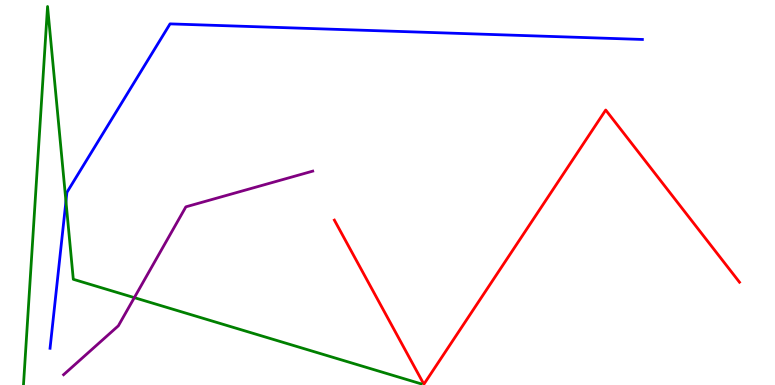[{'lines': ['blue', 'red'], 'intersections': []}, {'lines': ['green', 'red'], 'intersections': []}, {'lines': ['purple', 'red'], 'intersections': []}, {'lines': ['blue', 'green'], 'intersections': [{'x': 0.851, 'y': 4.77}]}, {'lines': ['blue', 'purple'], 'intersections': []}, {'lines': ['green', 'purple'], 'intersections': [{'x': 1.73, 'y': 2.27}]}]